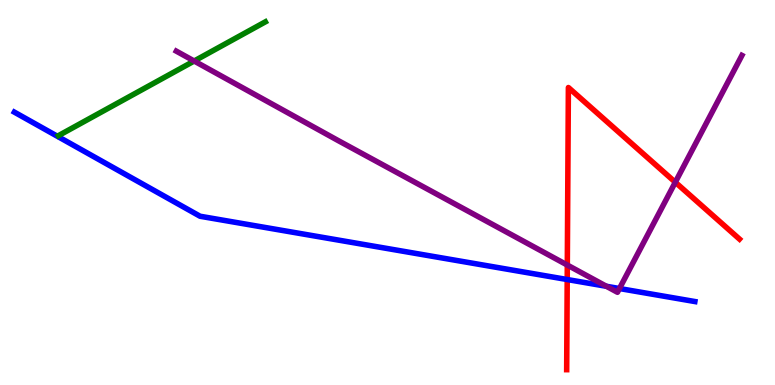[{'lines': ['blue', 'red'], 'intersections': [{'x': 7.32, 'y': 2.74}]}, {'lines': ['green', 'red'], 'intersections': []}, {'lines': ['purple', 'red'], 'intersections': [{'x': 7.32, 'y': 3.12}, {'x': 8.71, 'y': 5.27}]}, {'lines': ['blue', 'green'], 'intersections': []}, {'lines': ['blue', 'purple'], 'intersections': [{'x': 7.82, 'y': 2.56}, {'x': 7.99, 'y': 2.51}]}, {'lines': ['green', 'purple'], 'intersections': [{'x': 2.51, 'y': 8.42}]}]